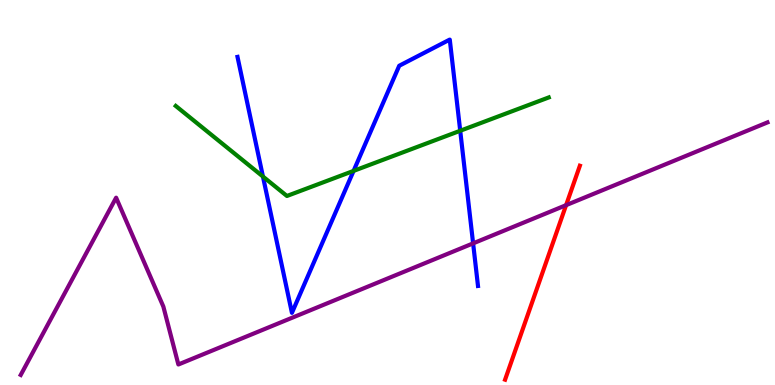[{'lines': ['blue', 'red'], 'intersections': []}, {'lines': ['green', 'red'], 'intersections': []}, {'lines': ['purple', 'red'], 'intersections': [{'x': 7.3, 'y': 4.67}]}, {'lines': ['blue', 'green'], 'intersections': [{'x': 3.39, 'y': 5.41}, {'x': 4.56, 'y': 5.56}, {'x': 5.94, 'y': 6.6}]}, {'lines': ['blue', 'purple'], 'intersections': [{'x': 6.1, 'y': 3.68}]}, {'lines': ['green', 'purple'], 'intersections': []}]